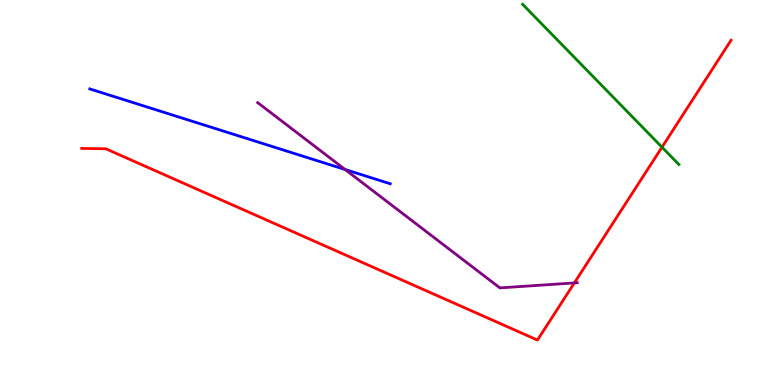[{'lines': ['blue', 'red'], 'intersections': []}, {'lines': ['green', 'red'], 'intersections': [{'x': 8.54, 'y': 6.18}]}, {'lines': ['purple', 'red'], 'intersections': [{'x': 7.41, 'y': 2.65}]}, {'lines': ['blue', 'green'], 'intersections': []}, {'lines': ['blue', 'purple'], 'intersections': [{'x': 4.45, 'y': 5.6}]}, {'lines': ['green', 'purple'], 'intersections': []}]